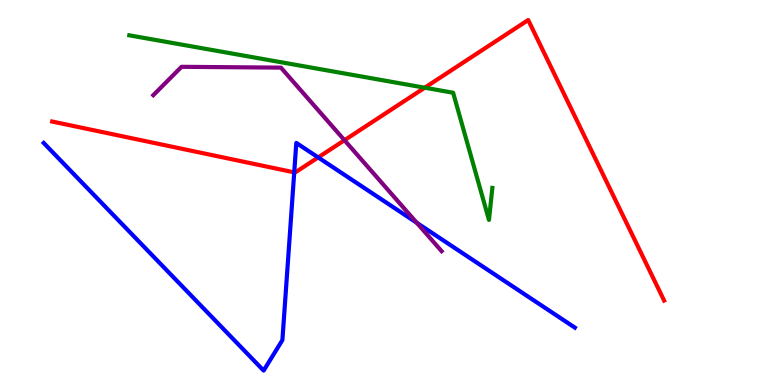[{'lines': ['blue', 'red'], 'intersections': [{'x': 3.8, 'y': 5.52}, {'x': 4.11, 'y': 5.91}]}, {'lines': ['green', 'red'], 'intersections': [{'x': 5.48, 'y': 7.72}]}, {'lines': ['purple', 'red'], 'intersections': [{'x': 4.44, 'y': 6.36}]}, {'lines': ['blue', 'green'], 'intersections': []}, {'lines': ['blue', 'purple'], 'intersections': [{'x': 5.38, 'y': 4.21}]}, {'lines': ['green', 'purple'], 'intersections': []}]